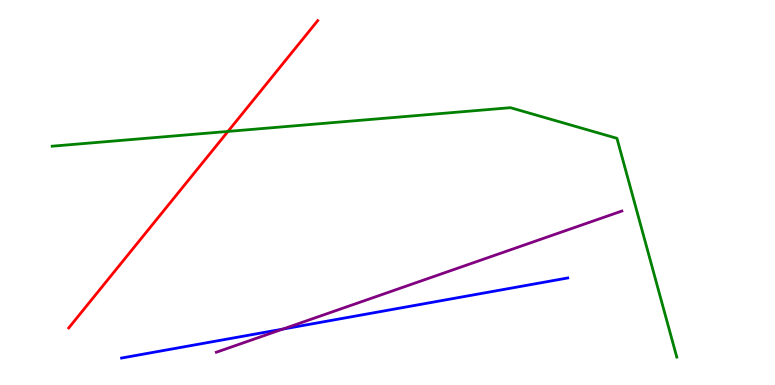[{'lines': ['blue', 'red'], 'intersections': []}, {'lines': ['green', 'red'], 'intersections': [{'x': 2.94, 'y': 6.59}]}, {'lines': ['purple', 'red'], 'intersections': []}, {'lines': ['blue', 'green'], 'intersections': []}, {'lines': ['blue', 'purple'], 'intersections': [{'x': 3.65, 'y': 1.45}]}, {'lines': ['green', 'purple'], 'intersections': []}]